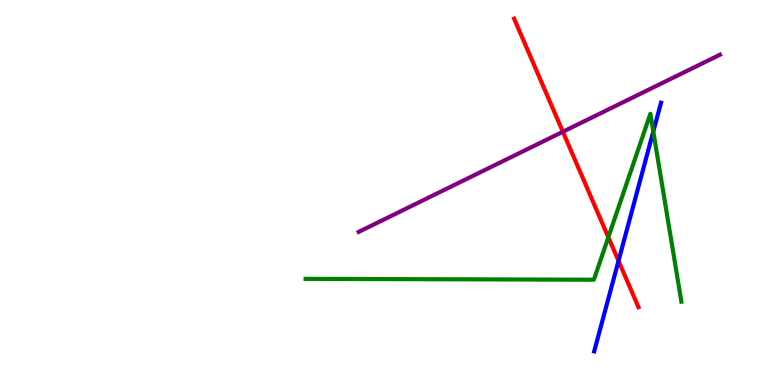[{'lines': ['blue', 'red'], 'intersections': [{'x': 7.98, 'y': 3.22}]}, {'lines': ['green', 'red'], 'intersections': [{'x': 7.85, 'y': 3.84}]}, {'lines': ['purple', 'red'], 'intersections': [{'x': 7.26, 'y': 6.58}]}, {'lines': ['blue', 'green'], 'intersections': [{'x': 8.43, 'y': 6.58}]}, {'lines': ['blue', 'purple'], 'intersections': []}, {'lines': ['green', 'purple'], 'intersections': []}]